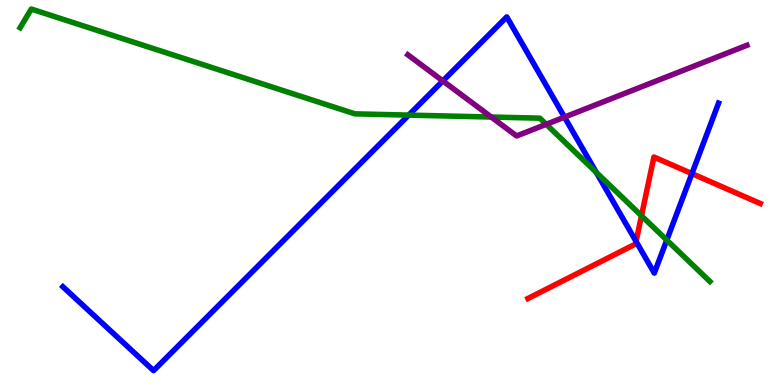[{'lines': ['blue', 'red'], 'intersections': [{'x': 8.21, 'y': 3.73}, {'x': 8.93, 'y': 5.49}]}, {'lines': ['green', 'red'], 'intersections': [{'x': 8.28, 'y': 4.4}]}, {'lines': ['purple', 'red'], 'intersections': []}, {'lines': ['blue', 'green'], 'intersections': [{'x': 5.27, 'y': 7.01}, {'x': 7.69, 'y': 5.52}, {'x': 8.6, 'y': 3.76}]}, {'lines': ['blue', 'purple'], 'intersections': [{'x': 5.71, 'y': 7.9}, {'x': 7.28, 'y': 6.96}]}, {'lines': ['green', 'purple'], 'intersections': [{'x': 6.34, 'y': 6.96}, {'x': 7.05, 'y': 6.77}]}]